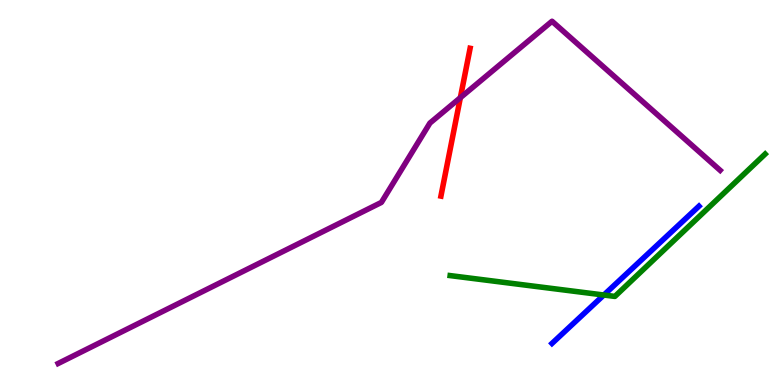[{'lines': ['blue', 'red'], 'intersections': []}, {'lines': ['green', 'red'], 'intersections': []}, {'lines': ['purple', 'red'], 'intersections': [{'x': 5.94, 'y': 7.46}]}, {'lines': ['blue', 'green'], 'intersections': [{'x': 7.79, 'y': 2.34}]}, {'lines': ['blue', 'purple'], 'intersections': []}, {'lines': ['green', 'purple'], 'intersections': []}]